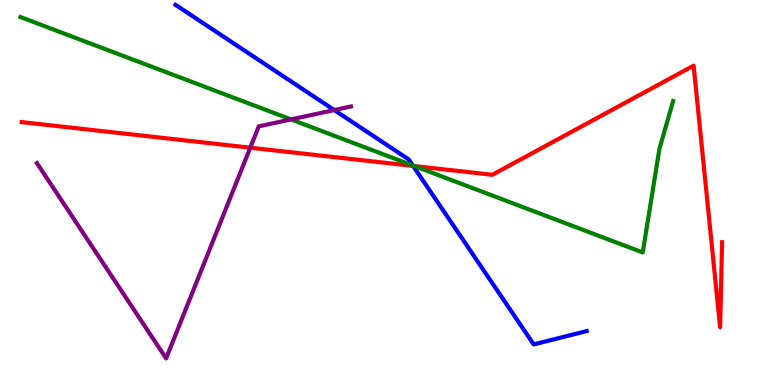[{'lines': ['blue', 'red'], 'intersections': [{'x': 5.33, 'y': 5.69}]}, {'lines': ['green', 'red'], 'intersections': [{'x': 5.35, 'y': 5.69}]}, {'lines': ['purple', 'red'], 'intersections': [{'x': 3.23, 'y': 6.16}]}, {'lines': ['blue', 'green'], 'intersections': [{'x': 5.33, 'y': 5.7}]}, {'lines': ['blue', 'purple'], 'intersections': [{'x': 4.31, 'y': 7.14}]}, {'lines': ['green', 'purple'], 'intersections': [{'x': 3.76, 'y': 6.9}]}]